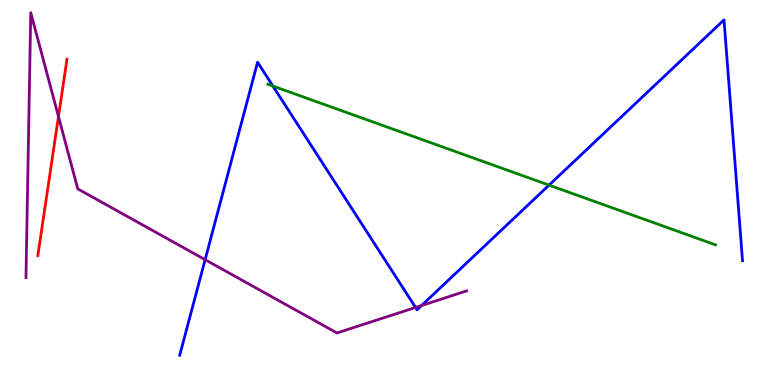[{'lines': ['blue', 'red'], 'intersections': []}, {'lines': ['green', 'red'], 'intersections': []}, {'lines': ['purple', 'red'], 'intersections': [{'x': 0.754, 'y': 6.97}]}, {'lines': ['blue', 'green'], 'intersections': [{'x': 3.52, 'y': 7.77}, {'x': 7.08, 'y': 5.19}]}, {'lines': ['blue', 'purple'], 'intersections': [{'x': 2.65, 'y': 3.26}, {'x': 5.36, 'y': 2.01}, {'x': 5.44, 'y': 2.06}]}, {'lines': ['green', 'purple'], 'intersections': []}]